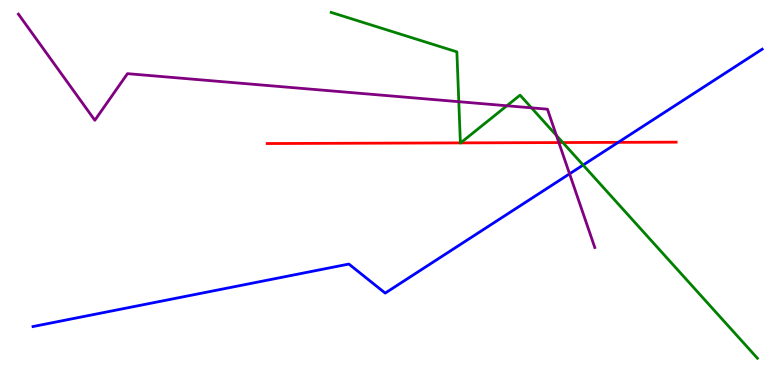[{'lines': ['blue', 'red'], 'intersections': [{'x': 7.98, 'y': 6.3}]}, {'lines': ['green', 'red'], 'intersections': [{'x': 5.94, 'y': 6.29}, {'x': 5.94, 'y': 6.29}, {'x': 7.26, 'y': 6.3}]}, {'lines': ['purple', 'red'], 'intersections': [{'x': 7.21, 'y': 6.3}]}, {'lines': ['blue', 'green'], 'intersections': [{'x': 7.52, 'y': 5.71}]}, {'lines': ['blue', 'purple'], 'intersections': [{'x': 7.35, 'y': 5.49}]}, {'lines': ['green', 'purple'], 'intersections': [{'x': 5.92, 'y': 7.36}, {'x': 6.54, 'y': 7.25}, {'x': 6.86, 'y': 7.2}, {'x': 7.18, 'y': 6.48}]}]